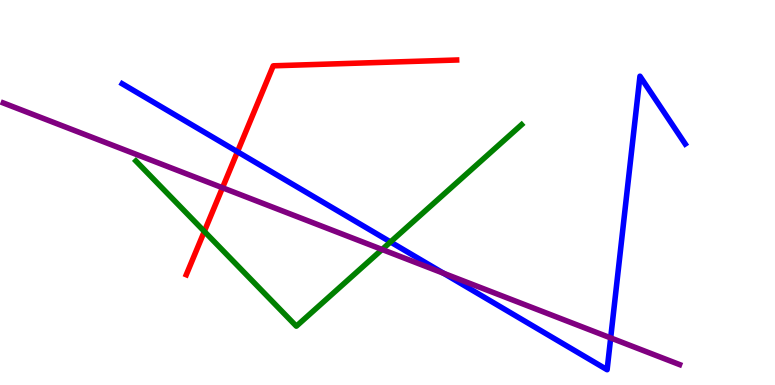[{'lines': ['blue', 'red'], 'intersections': [{'x': 3.06, 'y': 6.06}]}, {'lines': ['green', 'red'], 'intersections': [{'x': 2.64, 'y': 3.99}]}, {'lines': ['purple', 'red'], 'intersections': [{'x': 2.87, 'y': 5.12}]}, {'lines': ['blue', 'green'], 'intersections': [{'x': 5.04, 'y': 3.72}]}, {'lines': ['blue', 'purple'], 'intersections': [{'x': 5.72, 'y': 2.9}, {'x': 7.88, 'y': 1.22}]}, {'lines': ['green', 'purple'], 'intersections': [{'x': 4.93, 'y': 3.52}]}]